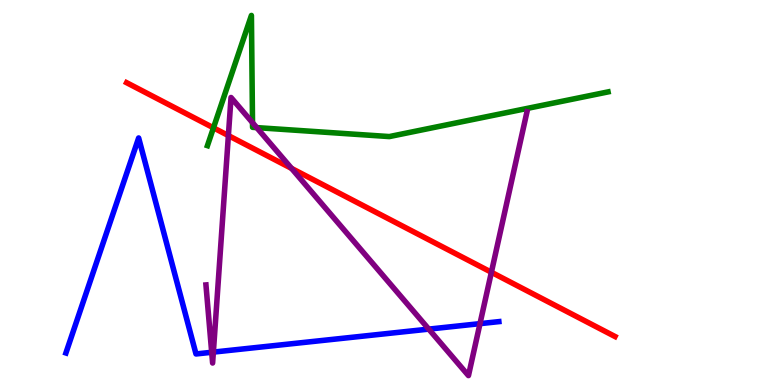[{'lines': ['blue', 'red'], 'intersections': []}, {'lines': ['green', 'red'], 'intersections': [{'x': 2.75, 'y': 6.68}]}, {'lines': ['purple', 'red'], 'intersections': [{'x': 2.95, 'y': 6.48}, {'x': 3.76, 'y': 5.63}, {'x': 6.34, 'y': 2.93}]}, {'lines': ['blue', 'green'], 'intersections': []}, {'lines': ['blue', 'purple'], 'intersections': [{'x': 2.73, 'y': 0.85}, {'x': 2.75, 'y': 0.854}, {'x': 5.53, 'y': 1.45}, {'x': 6.19, 'y': 1.59}]}, {'lines': ['green', 'purple'], 'intersections': [{'x': 3.26, 'y': 6.81}, {'x': 3.31, 'y': 6.69}]}]